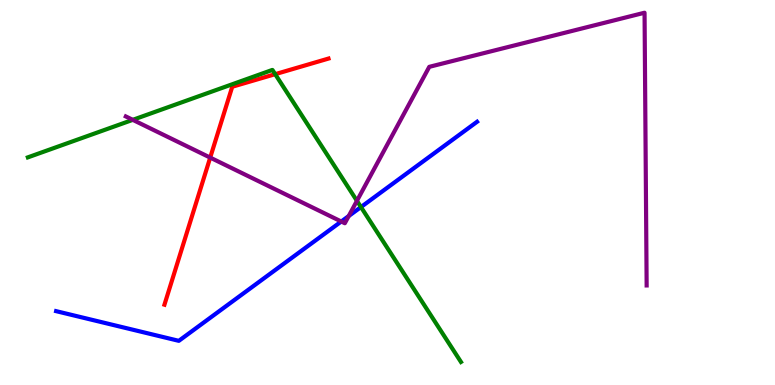[{'lines': ['blue', 'red'], 'intersections': []}, {'lines': ['green', 'red'], 'intersections': [{'x': 3.55, 'y': 8.07}]}, {'lines': ['purple', 'red'], 'intersections': [{'x': 2.71, 'y': 5.91}]}, {'lines': ['blue', 'green'], 'intersections': [{'x': 4.66, 'y': 4.62}]}, {'lines': ['blue', 'purple'], 'intersections': [{'x': 4.4, 'y': 4.25}, {'x': 4.5, 'y': 4.39}]}, {'lines': ['green', 'purple'], 'intersections': [{'x': 1.71, 'y': 6.89}, {'x': 4.61, 'y': 4.78}]}]